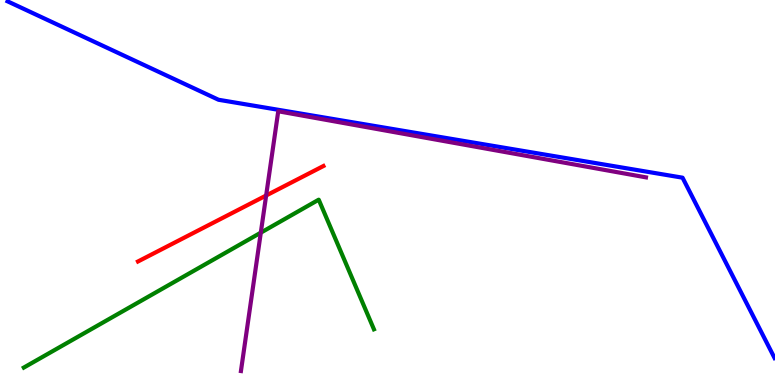[{'lines': ['blue', 'red'], 'intersections': []}, {'lines': ['green', 'red'], 'intersections': []}, {'lines': ['purple', 'red'], 'intersections': [{'x': 3.43, 'y': 4.92}]}, {'lines': ['blue', 'green'], 'intersections': []}, {'lines': ['blue', 'purple'], 'intersections': []}, {'lines': ['green', 'purple'], 'intersections': [{'x': 3.37, 'y': 3.96}]}]